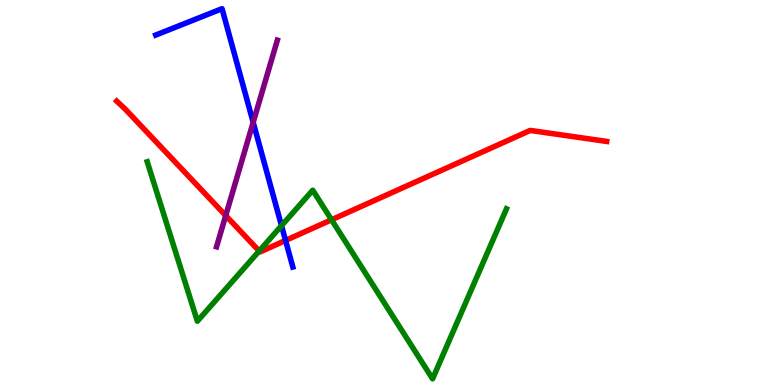[{'lines': ['blue', 'red'], 'intersections': [{'x': 3.68, 'y': 3.75}]}, {'lines': ['green', 'red'], 'intersections': [{'x': 3.34, 'y': 3.48}, {'x': 4.28, 'y': 4.29}]}, {'lines': ['purple', 'red'], 'intersections': [{'x': 2.91, 'y': 4.4}]}, {'lines': ['blue', 'green'], 'intersections': [{'x': 3.63, 'y': 4.14}]}, {'lines': ['blue', 'purple'], 'intersections': [{'x': 3.27, 'y': 6.82}]}, {'lines': ['green', 'purple'], 'intersections': []}]